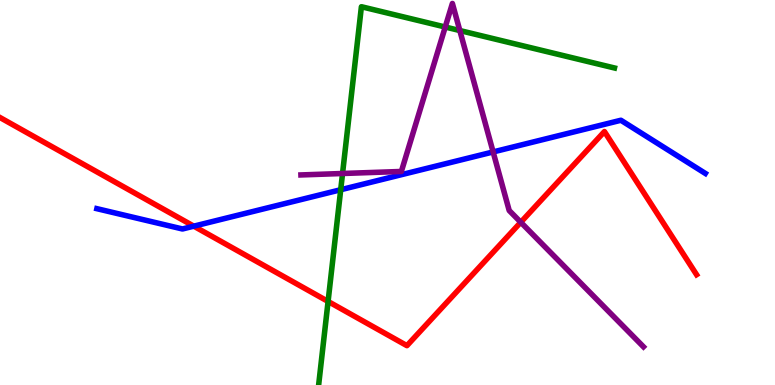[{'lines': ['blue', 'red'], 'intersections': [{'x': 2.5, 'y': 4.13}]}, {'lines': ['green', 'red'], 'intersections': [{'x': 4.23, 'y': 2.17}]}, {'lines': ['purple', 'red'], 'intersections': [{'x': 6.72, 'y': 4.23}]}, {'lines': ['blue', 'green'], 'intersections': [{'x': 4.4, 'y': 5.07}]}, {'lines': ['blue', 'purple'], 'intersections': [{'x': 6.36, 'y': 6.05}]}, {'lines': ['green', 'purple'], 'intersections': [{'x': 4.42, 'y': 5.49}, {'x': 5.74, 'y': 9.3}, {'x': 5.93, 'y': 9.21}]}]